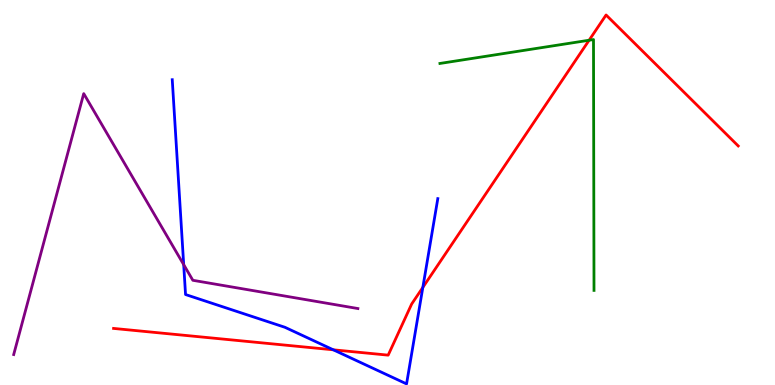[{'lines': ['blue', 'red'], 'intersections': [{'x': 4.3, 'y': 0.914}, {'x': 5.46, 'y': 2.53}]}, {'lines': ['green', 'red'], 'intersections': [{'x': 7.6, 'y': 8.95}]}, {'lines': ['purple', 'red'], 'intersections': []}, {'lines': ['blue', 'green'], 'intersections': []}, {'lines': ['blue', 'purple'], 'intersections': [{'x': 2.37, 'y': 3.13}]}, {'lines': ['green', 'purple'], 'intersections': []}]